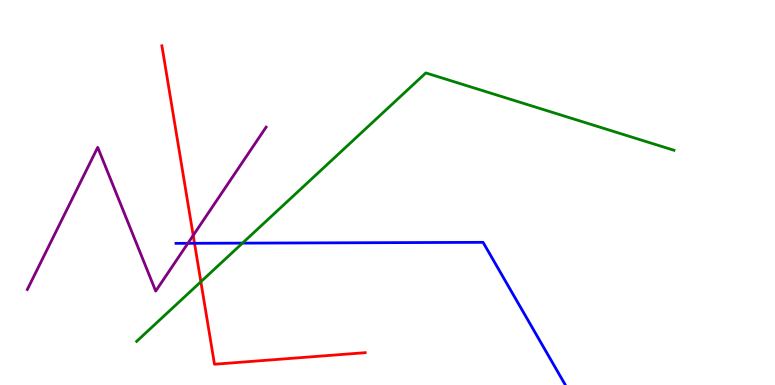[{'lines': ['blue', 'red'], 'intersections': [{'x': 2.51, 'y': 3.68}]}, {'lines': ['green', 'red'], 'intersections': [{'x': 2.59, 'y': 2.68}]}, {'lines': ['purple', 'red'], 'intersections': [{'x': 2.49, 'y': 3.89}]}, {'lines': ['blue', 'green'], 'intersections': [{'x': 3.13, 'y': 3.68}]}, {'lines': ['blue', 'purple'], 'intersections': [{'x': 2.42, 'y': 3.68}]}, {'lines': ['green', 'purple'], 'intersections': []}]